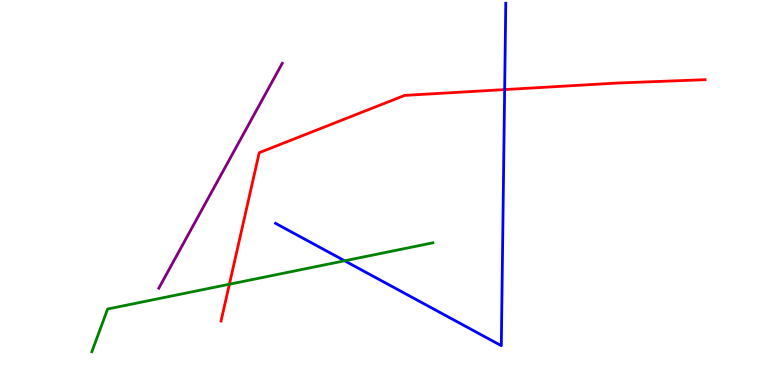[{'lines': ['blue', 'red'], 'intersections': [{'x': 6.51, 'y': 7.67}]}, {'lines': ['green', 'red'], 'intersections': [{'x': 2.96, 'y': 2.62}]}, {'lines': ['purple', 'red'], 'intersections': []}, {'lines': ['blue', 'green'], 'intersections': [{'x': 4.45, 'y': 3.23}]}, {'lines': ['blue', 'purple'], 'intersections': []}, {'lines': ['green', 'purple'], 'intersections': []}]